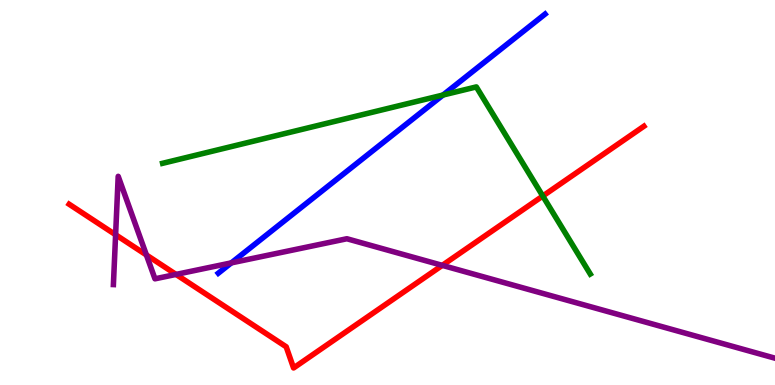[{'lines': ['blue', 'red'], 'intersections': []}, {'lines': ['green', 'red'], 'intersections': [{'x': 7.0, 'y': 4.91}]}, {'lines': ['purple', 'red'], 'intersections': [{'x': 1.49, 'y': 3.9}, {'x': 1.89, 'y': 3.38}, {'x': 2.27, 'y': 2.87}, {'x': 5.71, 'y': 3.11}]}, {'lines': ['blue', 'green'], 'intersections': [{'x': 5.72, 'y': 7.53}]}, {'lines': ['blue', 'purple'], 'intersections': [{'x': 2.98, 'y': 3.17}]}, {'lines': ['green', 'purple'], 'intersections': []}]